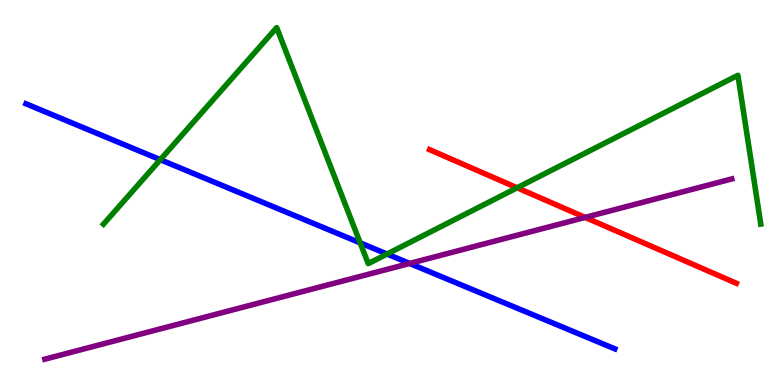[{'lines': ['blue', 'red'], 'intersections': []}, {'lines': ['green', 'red'], 'intersections': [{'x': 6.67, 'y': 5.12}]}, {'lines': ['purple', 'red'], 'intersections': [{'x': 7.55, 'y': 4.35}]}, {'lines': ['blue', 'green'], 'intersections': [{'x': 2.07, 'y': 5.85}, {'x': 4.65, 'y': 3.69}, {'x': 4.99, 'y': 3.4}]}, {'lines': ['blue', 'purple'], 'intersections': [{'x': 5.29, 'y': 3.16}]}, {'lines': ['green', 'purple'], 'intersections': []}]